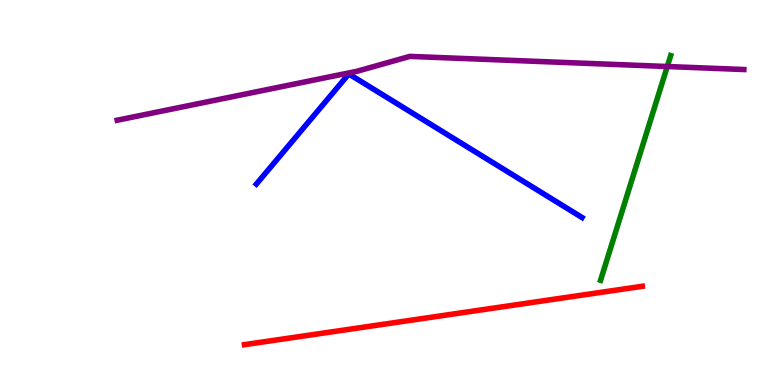[{'lines': ['blue', 'red'], 'intersections': []}, {'lines': ['green', 'red'], 'intersections': []}, {'lines': ['purple', 'red'], 'intersections': []}, {'lines': ['blue', 'green'], 'intersections': []}, {'lines': ['blue', 'purple'], 'intersections': []}, {'lines': ['green', 'purple'], 'intersections': [{'x': 8.61, 'y': 8.27}]}]